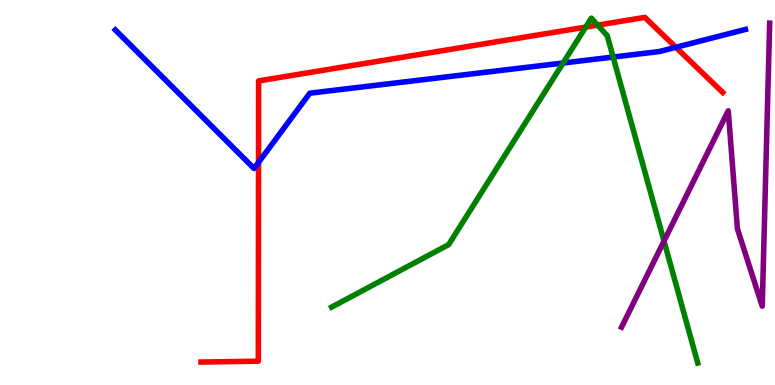[{'lines': ['blue', 'red'], 'intersections': [{'x': 3.34, 'y': 5.78}, {'x': 8.72, 'y': 8.77}]}, {'lines': ['green', 'red'], 'intersections': [{'x': 7.56, 'y': 9.3}, {'x': 7.71, 'y': 9.35}]}, {'lines': ['purple', 'red'], 'intersections': []}, {'lines': ['blue', 'green'], 'intersections': [{'x': 7.27, 'y': 8.36}, {'x': 7.91, 'y': 8.52}]}, {'lines': ['blue', 'purple'], 'intersections': []}, {'lines': ['green', 'purple'], 'intersections': [{'x': 8.57, 'y': 3.74}]}]